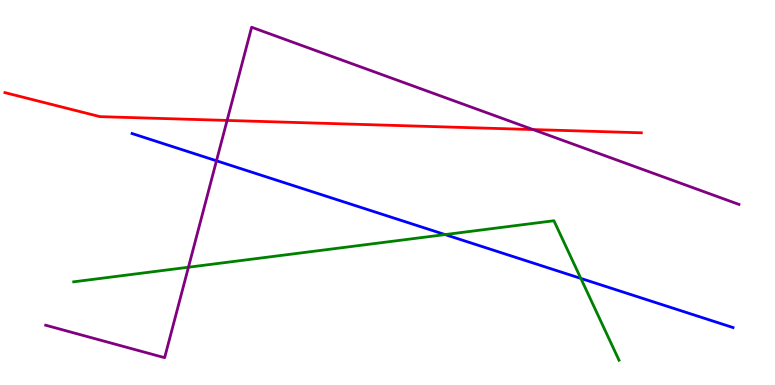[{'lines': ['blue', 'red'], 'intersections': []}, {'lines': ['green', 'red'], 'intersections': []}, {'lines': ['purple', 'red'], 'intersections': [{'x': 2.93, 'y': 6.87}, {'x': 6.88, 'y': 6.63}]}, {'lines': ['blue', 'green'], 'intersections': [{'x': 5.74, 'y': 3.91}, {'x': 7.49, 'y': 2.77}]}, {'lines': ['blue', 'purple'], 'intersections': [{'x': 2.79, 'y': 5.82}]}, {'lines': ['green', 'purple'], 'intersections': [{'x': 2.43, 'y': 3.06}]}]